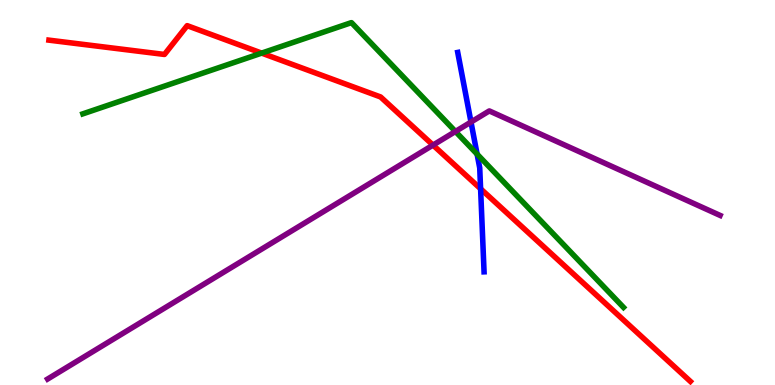[{'lines': ['blue', 'red'], 'intersections': [{'x': 6.2, 'y': 5.1}]}, {'lines': ['green', 'red'], 'intersections': [{'x': 3.38, 'y': 8.62}]}, {'lines': ['purple', 'red'], 'intersections': [{'x': 5.59, 'y': 6.23}]}, {'lines': ['blue', 'green'], 'intersections': [{'x': 6.16, 'y': 6.0}]}, {'lines': ['blue', 'purple'], 'intersections': [{'x': 6.08, 'y': 6.83}]}, {'lines': ['green', 'purple'], 'intersections': [{'x': 5.88, 'y': 6.59}]}]